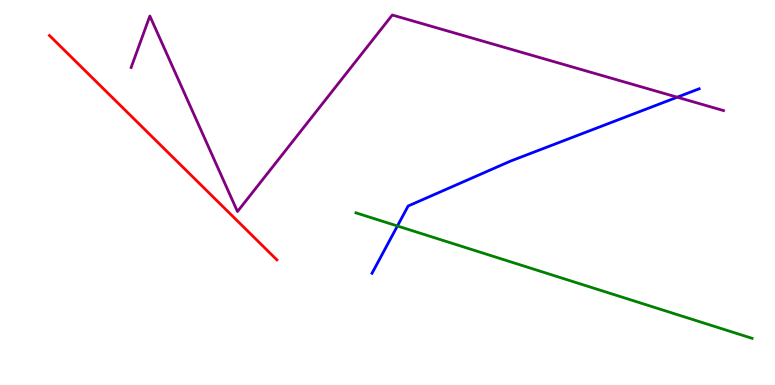[{'lines': ['blue', 'red'], 'intersections': []}, {'lines': ['green', 'red'], 'intersections': []}, {'lines': ['purple', 'red'], 'intersections': []}, {'lines': ['blue', 'green'], 'intersections': [{'x': 5.13, 'y': 4.13}]}, {'lines': ['blue', 'purple'], 'intersections': [{'x': 8.74, 'y': 7.48}]}, {'lines': ['green', 'purple'], 'intersections': []}]